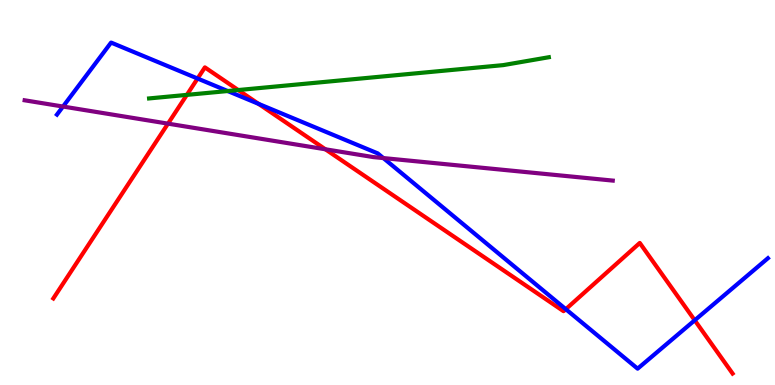[{'lines': ['blue', 'red'], 'intersections': [{'x': 2.55, 'y': 7.96}, {'x': 3.34, 'y': 7.3}, {'x': 7.3, 'y': 1.97}, {'x': 8.96, 'y': 1.68}]}, {'lines': ['green', 'red'], 'intersections': [{'x': 2.41, 'y': 7.54}, {'x': 3.07, 'y': 7.66}]}, {'lines': ['purple', 'red'], 'intersections': [{'x': 2.17, 'y': 6.79}, {'x': 4.2, 'y': 6.12}]}, {'lines': ['blue', 'green'], 'intersections': [{'x': 2.94, 'y': 7.64}]}, {'lines': ['blue', 'purple'], 'intersections': [{'x': 0.813, 'y': 7.23}, {'x': 4.95, 'y': 5.89}]}, {'lines': ['green', 'purple'], 'intersections': []}]